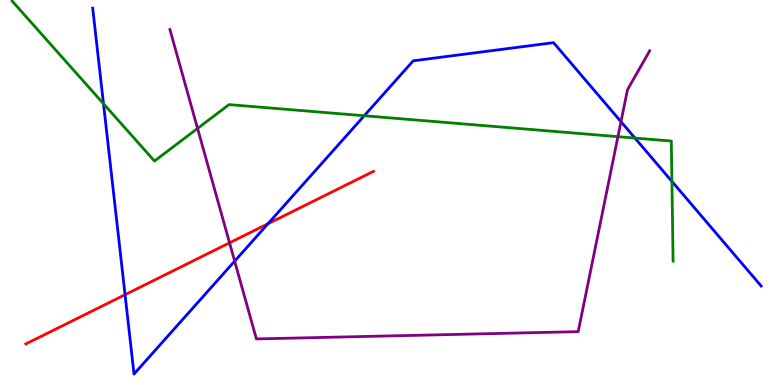[{'lines': ['blue', 'red'], 'intersections': [{'x': 1.61, 'y': 2.35}, {'x': 3.46, 'y': 4.19}]}, {'lines': ['green', 'red'], 'intersections': []}, {'lines': ['purple', 'red'], 'intersections': [{'x': 2.96, 'y': 3.69}]}, {'lines': ['blue', 'green'], 'intersections': [{'x': 1.34, 'y': 7.31}, {'x': 4.7, 'y': 6.99}, {'x': 8.19, 'y': 6.41}, {'x': 8.67, 'y': 5.29}]}, {'lines': ['blue', 'purple'], 'intersections': [{'x': 3.03, 'y': 3.22}, {'x': 8.01, 'y': 6.84}]}, {'lines': ['green', 'purple'], 'intersections': [{'x': 2.55, 'y': 6.66}, {'x': 7.97, 'y': 6.45}]}]